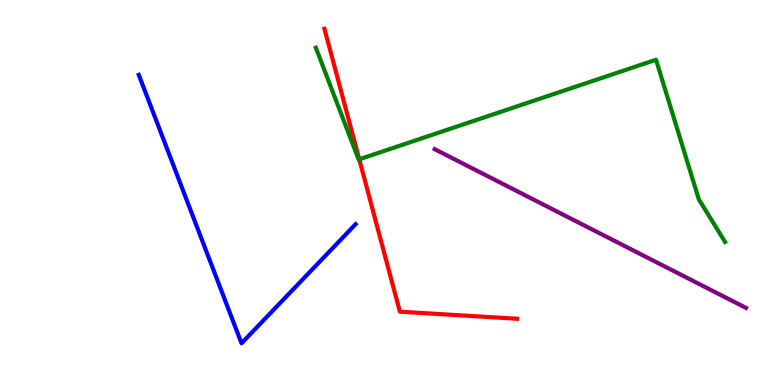[{'lines': ['blue', 'red'], 'intersections': []}, {'lines': ['green', 'red'], 'intersections': [{'x': 4.64, 'y': 5.86}]}, {'lines': ['purple', 'red'], 'intersections': []}, {'lines': ['blue', 'green'], 'intersections': []}, {'lines': ['blue', 'purple'], 'intersections': []}, {'lines': ['green', 'purple'], 'intersections': []}]